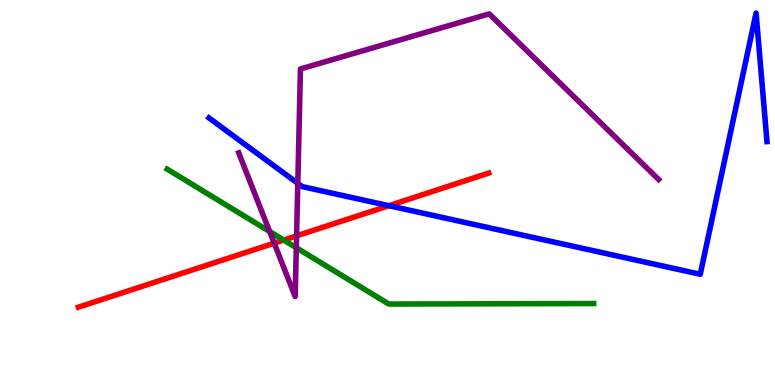[{'lines': ['blue', 'red'], 'intersections': [{'x': 5.02, 'y': 4.66}]}, {'lines': ['green', 'red'], 'intersections': [{'x': 3.66, 'y': 3.76}]}, {'lines': ['purple', 'red'], 'intersections': [{'x': 3.54, 'y': 3.68}, {'x': 3.83, 'y': 3.87}]}, {'lines': ['blue', 'green'], 'intersections': []}, {'lines': ['blue', 'purple'], 'intersections': [{'x': 3.84, 'y': 5.24}]}, {'lines': ['green', 'purple'], 'intersections': [{'x': 3.48, 'y': 3.99}, {'x': 3.82, 'y': 3.56}]}]